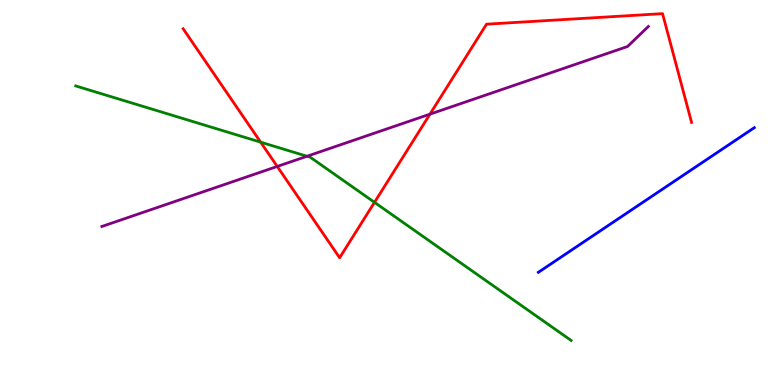[{'lines': ['blue', 'red'], 'intersections': []}, {'lines': ['green', 'red'], 'intersections': [{'x': 3.36, 'y': 6.31}, {'x': 4.83, 'y': 4.74}]}, {'lines': ['purple', 'red'], 'intersections': [{'x': 3.58, 'y': 5.68}, {'x': 5.55, 'y': 7.03}]}, {'lines': ['blue', 'green'], 'intersections': []}, {'lines': ['blue', 'purple'], 'intersections': []}, {'lines': ['green', 'purple'], 'intersections': [{'x': 3.96, 'y': 5.94}]}]